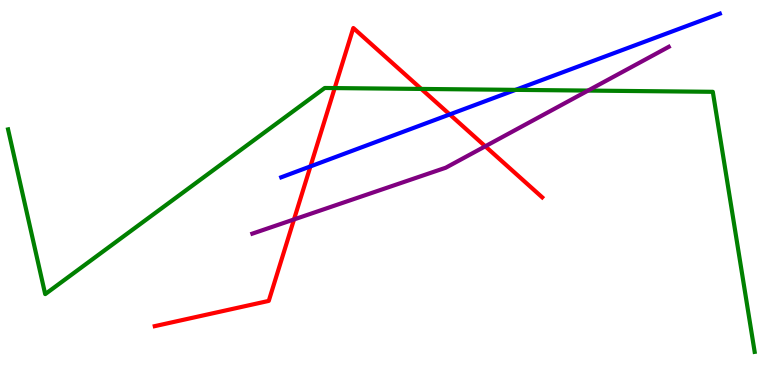[{'lines': ['blue', 'red'], 'intersections': [{'x': 4.01, 'y': 5.68}, {'x': 5.8, 'y': 7.03}]}, {'lines': ['green', 'red'], 'intersections': [{'x': 4.32, 'y': 7.71}, {'x': 5.44, 'y': 7.69}]}, {'lines': ['purple', 'red'], 'intersections': [{'x': 3.79, 'y': 4.3}, {'x': 6.26, 'y': 6.2}]}, {'lines': ['blue', 'green'], 'intersections': [{'x': 6.65, 'y': 7.67}]}, {'lines': ['blue', 'purple'], 'intersections': []}, {'lines': ['green', 'purple'], 'intersections': [{'x': 7.59, 'y': 7.65}]}]